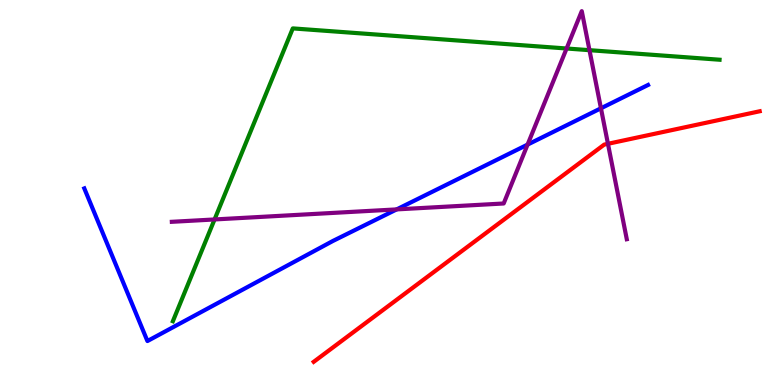[{'lines': ['blue', 'red'], 'intersections': []}, {'lines': ['green', 'red'], 'intersections': []}, {'lines': ['purple', 'red'], 'intersections': [{'x': 7.84, 'y': 6.27}]}, {'lines': ['blue', 'green'], 'intersections': []}, {'lines': ['blue', 'purple'], 'intersections': [{'x': 5.12, 'y': 4.56}, {'x': 6.81, 'y': 6.24}, {'x': 7.75, 'y': 7.19}]}, {'lines': ['green', 'purple'], 'intersections': [{'x': 2.77, 'y': 4.3}, {'x': 7.31, 'y': 8.74}, {'x': 7.61, 'y': 8.7}]}]